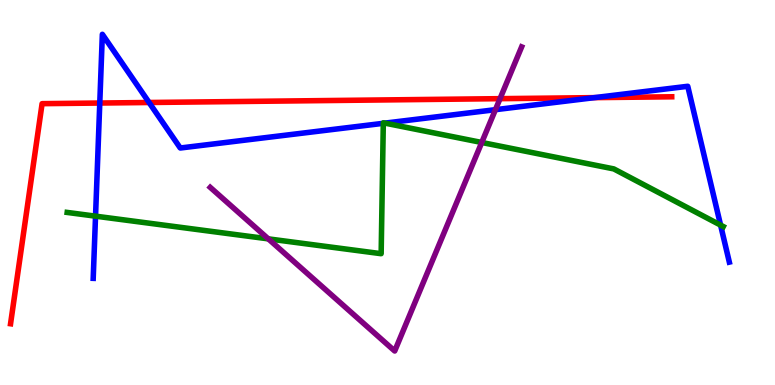[{'lines': ['blue', 'red'], 'intersections': [{'x': 1.29, 'y': 7.32}, {'x': 1.92, 'y': 7.34}, {'x': 7.67, 'y': 7.46}]}, {'lines': ['green', 'red'], 'intersections': []}, {'lines': ['purple', 'red'], 'intersections': [{'x': 6.45, 'y': 7.44}]}, {'lines': ['blue', 'green'], 'intersections': [{'x': 1.23, 'y': 4.39}, {'x': 4.95, 'y': 6.8}, {'x': 4.97, 'y': 6.8}, {'x': 9.3, 'y': 4.15}]}, {'lines': ['blue', 'purple'], 'intersections': [{'x': 6.39, 'y': 7.15}]}, {'lines': ['green', 'purple'], 'intersections': [{'x': 3.46, 'y': 3.8}, {'x': 6.22, 'y': 6.3}]}]